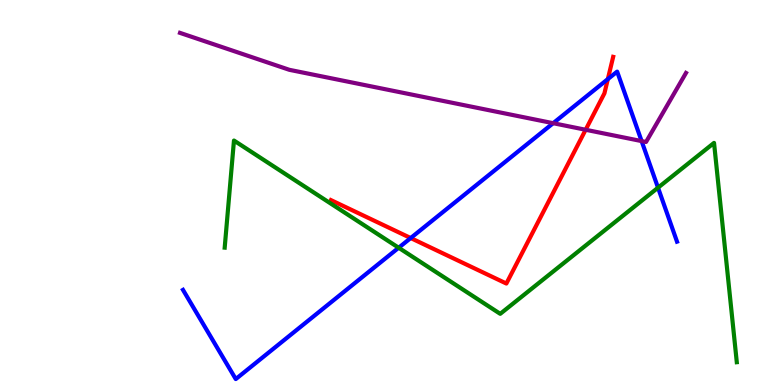[{'lines': ['blue', 'red'], 'intersections': [{'x': 5.3, 'y': 3.82}, {'x': 7.84, 'y': 7.95}]}, {'lines': ['green', 'red'], 'intersections': []}, {'lines': ['purple', 'red'], 'intersections': [{'x': 7.56, 'y': 6.63}]}, {'lines': ['blue', 'green'], 'intersections': [{'x': 5.14, 'y': 3.57}, {'x': 8.49, 'y': 5.13}]}, {'lines': ['blue', 'purple'], 'intersections': [{'x': 7.14, 'y': 6.8}, {'x': 8.28, 'y': 6.34}]}, {'lines': ['green', 'purple'], 'intersections': []}]